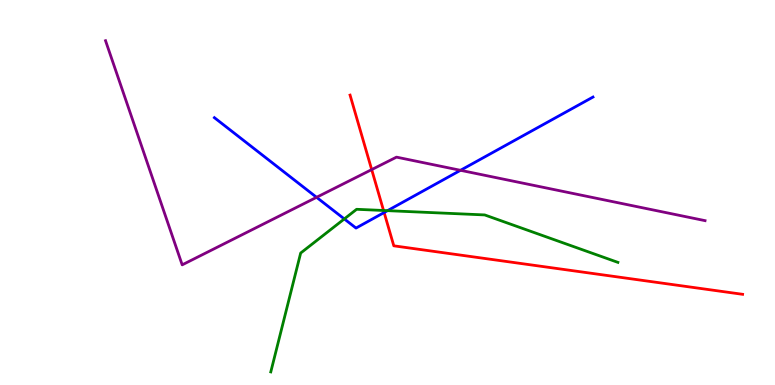[{'lines': ['blue', 'red'], 'intersections': [{'x': 4.96, 'y': 4.48}]}, {'lines': ['green', 'red'], 'intersections': [{'x': 4.95, 'y': 4.53}]}, {'lines': ['purple', 'red'], 'intersections': [{'x': 4.8, 'y': 5.59}]}, {'lines': ['blue', 'green'], 'intersections': [{'x': 4.44, 'y': 4.31}, {'x': 5.0, 'y': 4.53}]}, {'lines': ['blue', 'purple'], 'intersections': [{'x': 4.08, 'y': 4.88}, {'x': 5.94, 'y': 5.58}]}, {'lines': ['green', 'purple'], 'intersections': []}]